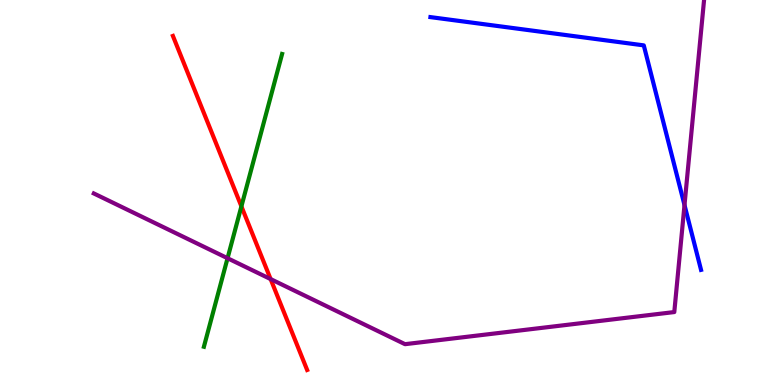[{'lines': ['blue', 'red'], 'intersections': []}, {'lines': ['green', 'red'], 'intersections': [{'x': 3.11, 'y': 4.64}]}, {'lines': ['purple', 'red'], 'intersections': [{'x': 3.49, 'y': 2.75}]}, {'lines': ['blue', 'green'], 'intersections': []}, {'lines': ['blue', 'purple'], 'intersections': [{'x': 8.83, 'y': 4.67}]}, {'lines': ['green', 'purple'], 'intersections': [{'x': 2.94, 'y': 3.29}]}]